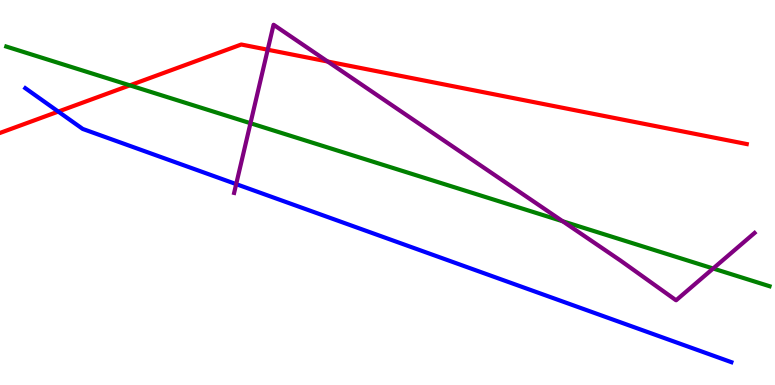[{'lines': ['blue', 'red'], 'intersections': [{'x': 0.752, 'y': 7.1}]}, {'lines': ['green', 'red'], 'intersections': [{'x': 1.68, 'y': 7.78}]}, {'lines': ['purple', 'red'], 'intersections': [{'x': 3.45, 'y': 8.71}, {'x': 4.23, 'y': 8.4}]}, {'lines': ['blue', 'green'], 'intersections': []}, {'lines': ['blue', 'purple'], 'intersections': [{'x': 3.05, 'y': 5.22}]}, {'lines': ['green', 'purple'], 'intersections': [{'x': 3.23, 'y': 6.8}, {'x': 7.26, 'y': 4.25}, {'x': 9.2, 'y': 3.03}]}]